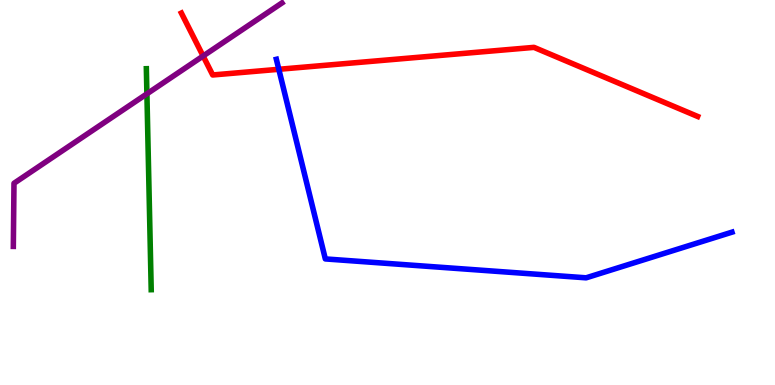[{'lines': ['blue', 'red'], 'intersections': [{'x': 3.6, 'y': 8.2}]}, {'lines': ['green', 'red'], 'intersections': []}, {'lines': ['purple', 'red'], 'intersections': [{'x': 2.62, 'y': 8.55}]}, {'lines': ['blue', 'green'], 'intersections': []}, {'lines': ['blue', 'purple'], 'intersections': []}, {'lines': ['green', 'purple'], 'intersections': [{'x': 1.9, 'y': 7.56}]}]